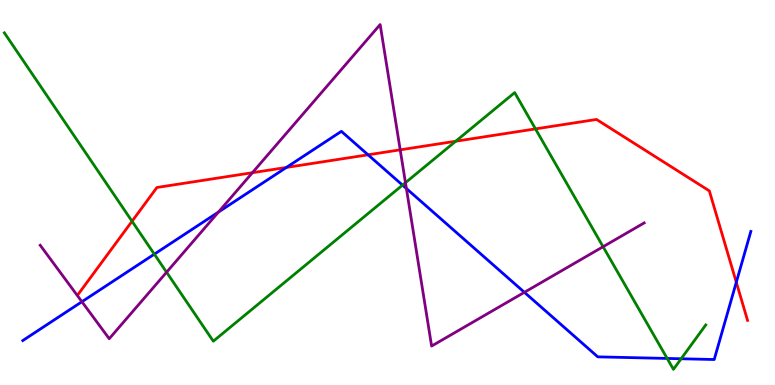[{'lines': ['blue', 'red'], 'intersections': [{'x': 3.7, 'y': 5.65}, {'x': 4.75, 'y': 5.98}, {'x': 9.5, 'y': 2.67}]}, {'lines': ['green', 'red'], 'intersections': [{'x': 1.7, 'y': 4.25}, {'x': 5.88, 'y': 6.33}, {'x': 6.91, 'y': 6.65}]}, {'lines': ['purple', 'red'], 'intersections': [{'x': 3.26, 'y': 5.51}, {'x': 5.16, 'y': 6.11}]}, {'lines': ['blue', 'green'], 'intersections': [{'x': 1.99, 'y': 3.4}, {'x': 5.19, 'y': 5.19}, {'x': 8.61, 'y': 0.69}, {'x': 8.79, 'y': 0.682}]}, {'lines': ['blue', 'purple'], 'intersections': [{'x': 1.06, 'y': 2.16}, {'x': 2.82, 'y': 4.49}, {'x': 5.24, 'y': 5.1}, {'x': 6.77, 'y': 2.41}]}, {'lines': ['green', 'purple'], 'intersections': [{'x': 2.15, 'y': 2.93}, {'x': 5.23, 'y': 5.25}, {'x': 7.78, 'y': 3.59}]}]